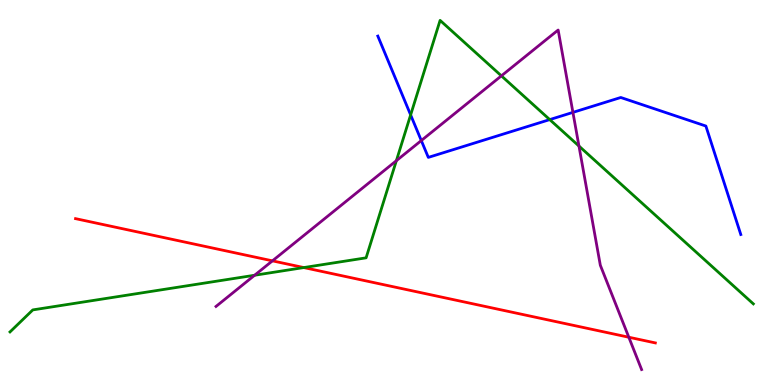[{'lines': ['blue', 'red'], 'intersections': []}, {'lines': ['green', 'red'], 'intersections': [{'x': 3.92, 'y': 3.05}]}, {'lines': ['purple', 'red'], 'intersections': [{'x': 3.52, 'y': 3.22}, {'x': 8.11, 'y': 1.24}]}, {'lines': ['blue', 'green'], 'intersections': [{'x': 5.3, 'y': 7.02}, {'x': 7.09, 'y': 6.89}]}, {'lines': ['blue', 'purple'], 'intersections': [{'x': 5.44, 'y': 6.35}, {'x': 7.39, 'y': 7.08}]}, {'lines': ['green', 'purple'], 'intersections': [{'x': 3.29, 'y': 2.85}, {'x': 5.11, 'y': 5.83}, {'x': 6.47, 'y': 8.03}, {'x': 7.47, 'y': 6.21}]}]